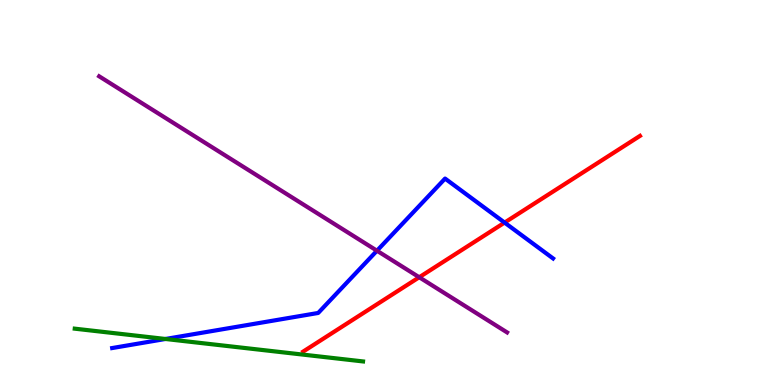[{'lines': ['blue', 'red'], 'intersections': [{'x': 6.51, 'y': 4.22}]}, {'lines': ['green', 'red'], 'intersections': []}, {'lines': ['purple', 'red'], 'intersections': [{'x': 5.41, 'y': 2.8}]}, {'lines': ['blue', 'green'], 'intersections': [{'x': 2.13, 'y': 1.2}]}, {'lines': ['blue', 'purple'], 'intersections': [{'x': 4.86, 'y': 3.49}]}, {'lines': ['green', 'purple'], 'intersections': []}]